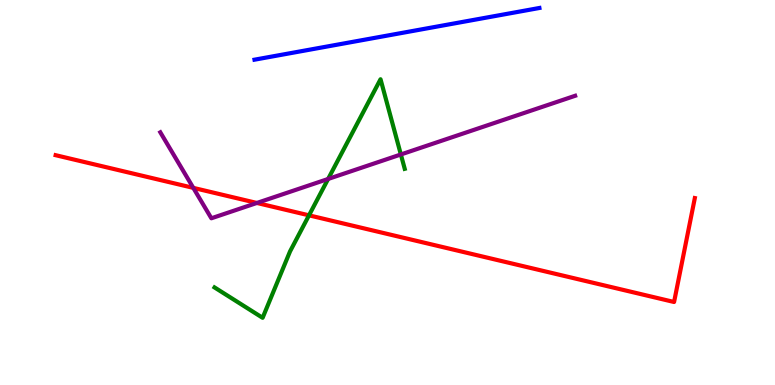[{'lines': ['blue', 'red'], 'intersections': []}, {'lines': ['green', 'red'], 'intersections': [{'x': 3.99, 'y': 4.41}]}, {'lines': ['purple', 'red'], 'intersections': [{'x': 2.49, 'y': 5.12}, {'x': 3.31, 'y': 4.73}]}, {'lines': ['blue', 'green'], 'intersections': []}, {'lines': ['blue', 'purple'], 'intersections': []}, {'lines': ['green', 'purple'], 'intersections': [{'x': 4.23, 'y': 5.35}, {'x': 5.17, 'y': 5.99}]}]